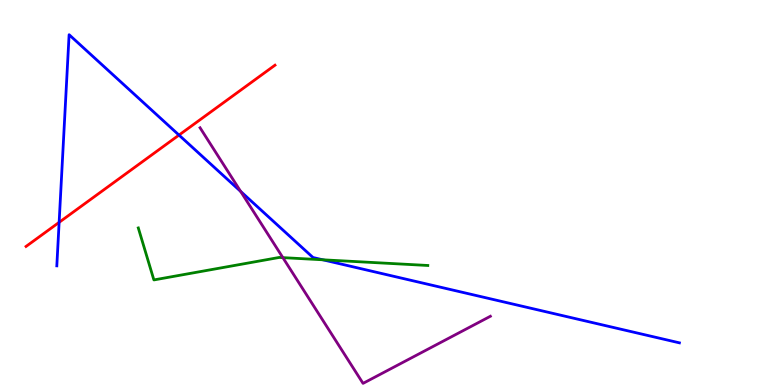[{'lines': ['blue', 'red'], 'intersections': [{'x': 0.763, 'y': 4.22}, {'x': 2.31, 'y': 6.49}]}, {'lines': ['green', 'red'], 'intersections': []}, {'lines': ['purple', 'red'], 'intersections': []}, {'lines': ['blue', 'green'], 'intersections': [{'x': 4.17, 'y': 3.25}]}, {'lines': ['blue', 'purple'], 'intersections': [{'x': 3.1, 'y': 5.03}]}, {'lines': ['green', 'purple'], 'intersections': [{'x': 3.65, 'y': 3.31}]}]